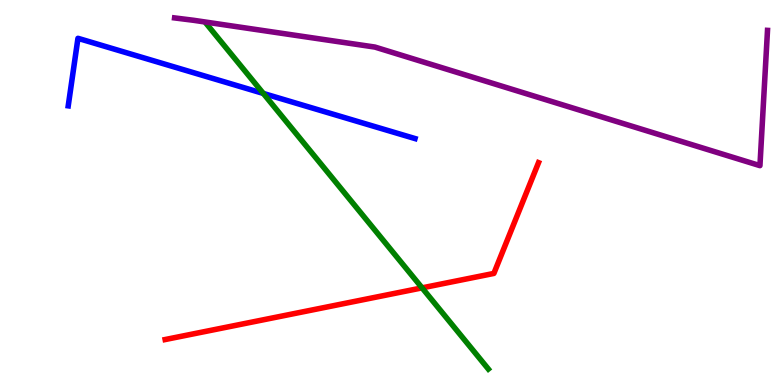[{'lines': ['blue', 'red'], 'intersections': []}, {'lines': ['green', 'red'], 'intersections': [{'x': 5.45, 'y': 2.52}]}, {'lines': ['purple', 'red'], 'intersections': []}, {'lines': ['blue', 'green'], 'intersections': [{'x': 3.4, 'y': 7.57}]}, {'lines': ['blue', 'purple'], 'intersections': []}, {'lines': ['green', 'purple'], 'intersections': []}]